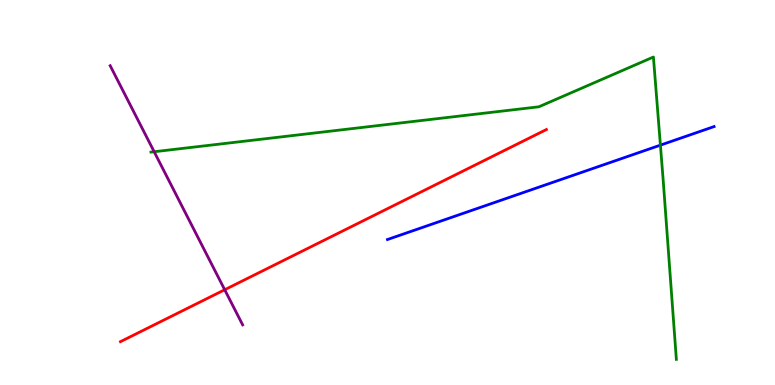[{'lines': ['blue', 'red'], 'intersections': []}, {'lines': ['green', 'red'], 'intersections': []}, {'lines': ['purple', 'red'], 'intersections': [{'x': 2.9, 'y': 2.47}]}, {'lines': ['blue', 'green'], 'intersections': [{'x': 8.52, 'y': 6.23}]}, {'lines': ['blue', 'purple'], 'intersections': []}, {'lines': ['green', 'purple'], 'intersections': [{'x': 1.99, 'y': 6.06}]}]